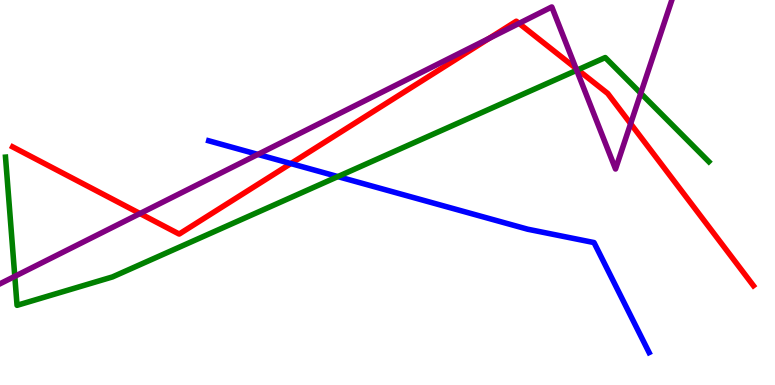[{'lines': ['blue', 'red'], 'intersections': [{'x': 3.75, 'y': 5.75}]}, {'lines': ['green', 'red'], 'intersections': [{'x': 7.46, 'y': 8.19}]}, {'lines': ['purple', 'red'], 'intersections': [{'x': 1.81, 'y': 4.45}, {'x': 6.31, 'y': 9.0}, {'x': 6.7, 'y': 9.39}, {'x': 7.43, 'y': 8.22}, {'x': 8.14, 'y': 6.79}]}, {'lines': ['blue', 'green'], 'intersections': [{'x': 4.36, 'y': 5.41}]}, {'lines': ['blue', 'purple'], 'intersections': [{'x': 3.33, 'y': 5.99}]}, {'lines': ['green', 'purple'], 'intersections': [{'x': 0.191, 'y': 2.82}, {'x': 7.44, 'y': 8.17}, {'x': 8.27, 'y': 7.58}]}]